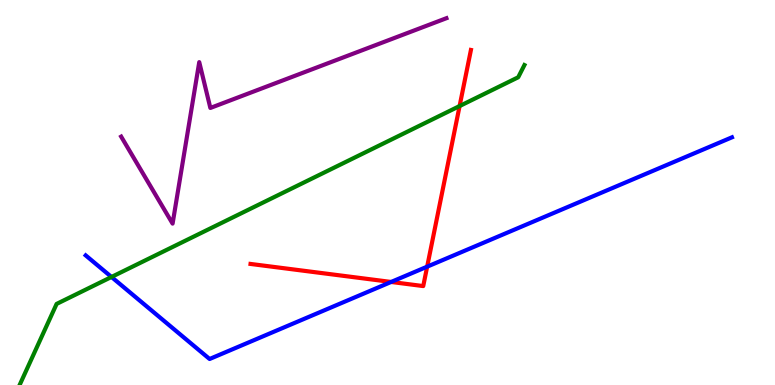[{'lines': ['blue', 'red'], 'intersections': [{'x': 5.05, 'y': 2.68}, {'x': 5.51, 'y': 3.07}]}, {'lines': ['green', 'red'], 'intersections': [{'x': 5.93, 'y': 7.25}]}, {'lines': ['purple', 'red'], 'intersections': []}, {'lines': ['blue', 'green'], 'intersections': [{'x': 1.44, 'y': 2.81}]}, {'lines': ['blue', 'purple'], 'intersections': []}, {'lines': ['green', 'purple'], 'intersections': []}]